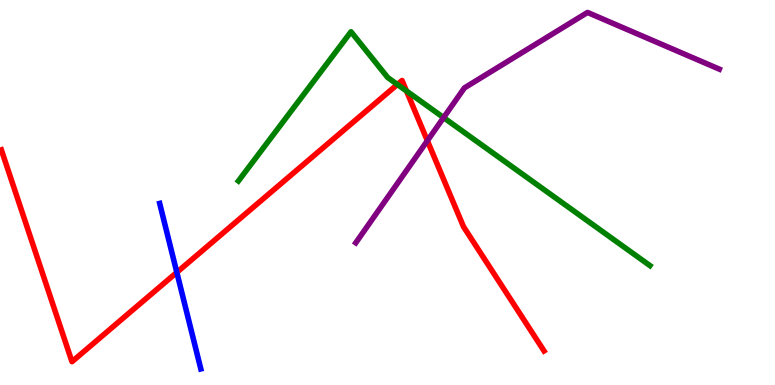[{'lines': ['blue', 'red'], 'intersections': [{'x': 2.28, 'y': 2.93}]}, {'lines': ['green', 'red'], 'intersections': [{'x': 5.13, 'y': 7.81}, {'x': 5.24, 'y': 7.64}]}, {'lines': ['purple', 'red'], 'intersections': [{'x': 5.51, 'y': 6.34}]}, {'lines': ['blue', 'green'], 'intersections': []}, {'lines': ['blue', 'purple'], 'intersections': []}, {'lines': ['green', 'purple'], 'intersections': [{'x': 5.72, 'y': 6.95}]}]